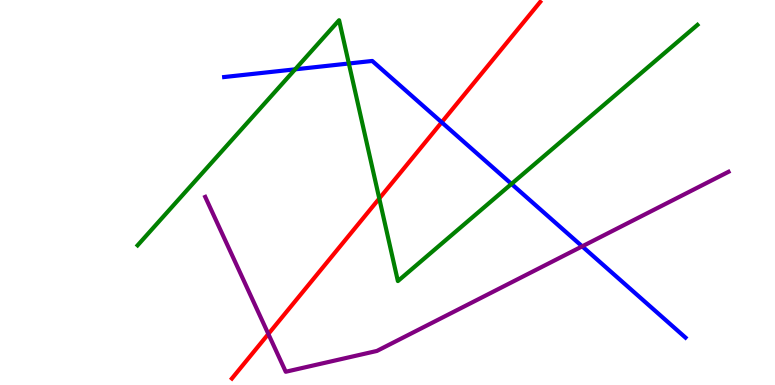[{'lines': ['blue', 'red'], 'intersections': [{'x': 5.7, 'y': 6.82}]}, {'lines': ['green', 'red'], 'intersections': [{'x': 4.89, 'y': 4.84}]}, {'lines': ['purple', 'red'], 'intersections': [{'x': 3.46, 'y': 1.33}]}, {'lines': ['blue', 'green'], 'intersections': [{'x': 3.81, 'y': 8.2}, {'x': 4.5, 'y': 8.35}, {'x': 6.6, 'y': 5.22}]}, {'lines': ['blue', 'purple'], 'intersections': [{'x': 7.51, 'y': 3.6}]}, {'lines': ['green', 'purple'], 'intersections': []}]